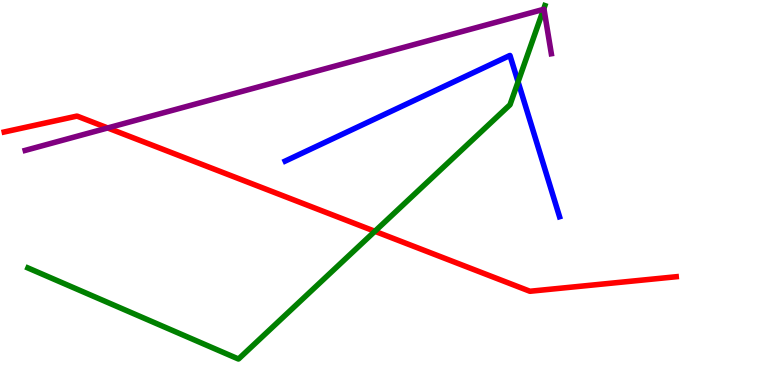[{'lines': ['blue', 'red'], 'intersections': []}, {'lines': ['green', 'red'], 'intersections': [{'x': 4.84, 'y': 3.99}]}, {'lines': ['purple', 'red'], 'intersections': [{'x': 1.39, 'y': 6.68}]}, {'lines': ['blue', 'green'], 'intersections': [{'x': 6.68, 'y': 7.87}]}, {'lines': ['blue', 'purple'], 'intersections': []}, {'lines': ['green', 'purple'], 'intersections': [{'x': 7.01, 'y': 9.76}]}]